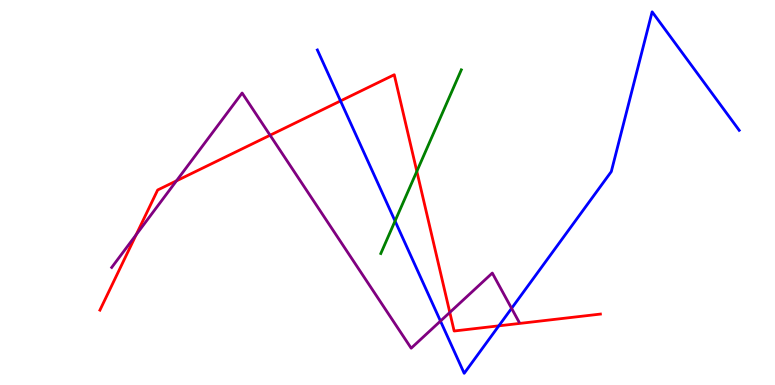[{'lines': ['blue', 'red'], 'intersections': [{'x': 4.39, 'y': 7.38}, {'x': 6.44, 'y': 1.54}]}, {'lines': ['green', 'red'], 'intersections': [{'x': 5.38, 'y': 5.55}]}, {'lines': ['purple', 'red'], 'intersections': [{'x': 1.76, 'y': 3.9}, {'x': 2.28, 'y': 5.3}, {'x': 3.49, 'y': 6.49}, {'x': 5.8, 'y': 1.89}]}, {'lines': ['blue', 'green'], 'intersections': [{'x': 5.1, 'y': 4.26}]}, {'lines': ['blue', 'purple'], 'intersections': [{'x': 5.68, 'y': 1.66}, {'x': 6.6, 'y': 1.99}]}, {'lines': ['green', 'purple'], 'intersections': []}]